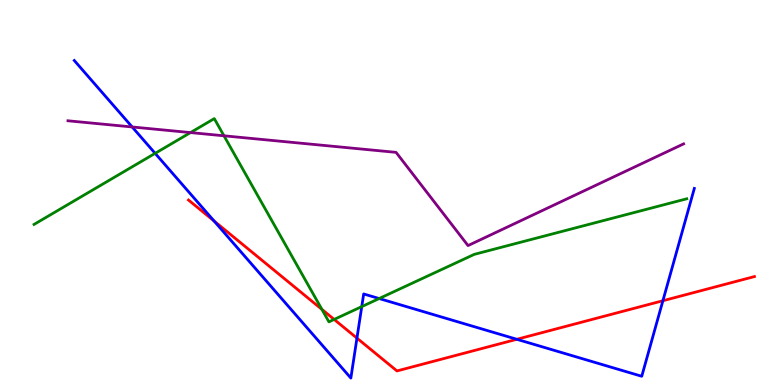[{'lines': ['blue', 'red'], 'intersections': [{'x': 2.76, 'y': 4.26}, {'x': 4.61, 'y': 1.22}, {'x': 6.67, 'y': 1.19}, {'x': 8.55, 'y': 2.19}]}, {'lines': ['green', 'red'], 'intersections': [{'x': 4.15, 'y': 1.96}, {'x': 4.31, 'y': 1.7}]}, {'lines': ['purple', 'red'], 'intersections': []}, {'lines': ['blue', 'green'], 'intersections': [{'x': 2.0, 'y': 6.02}, {'x': 4.67, 'y': 2.04}, {'x': 4.89, 'y': 2.25}]}, {'lines': ['blue', 'purple'], 'intersections': [{'x': 1.71, 'y': 6.7}]}, {'lines': ['green', 'purple'], 'intersections': [{'x': 2.46, 'y': 6.56}, {'x': 2.89, 'y': 6.47}]}]